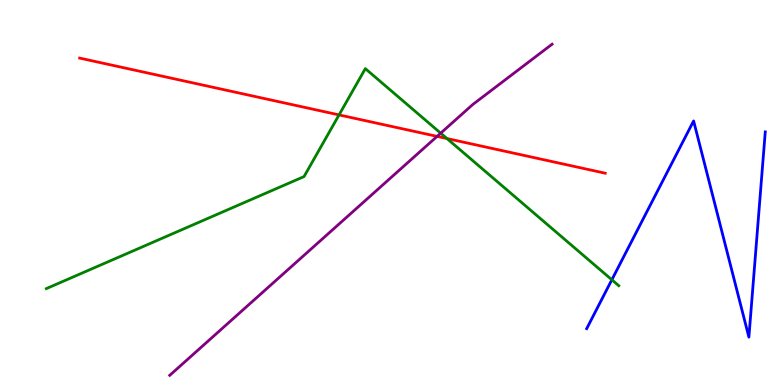[{'lines': ['blue', 'red'], 'intersections': []}, {'lines': ['green', 'red'], 'intersections': [{'x': 4.37, 'y': 7.02}, {'x': 5.77, 'y': 6.4}]}, {'lines': ['purple', 'red'], 'intersections': [{'x': 5.64, 'y': 6.46}]}, {'lines': ['blue', 'green'], 'intersections': [{'x': 7.89, 'y': 2.73}]}, {'lines': ['blue', 'purple'], 'intersections': []}, {'lines': ['green', 'purple'], 'intersections': [{'x': 5.69, 'y': 6.54}]}]